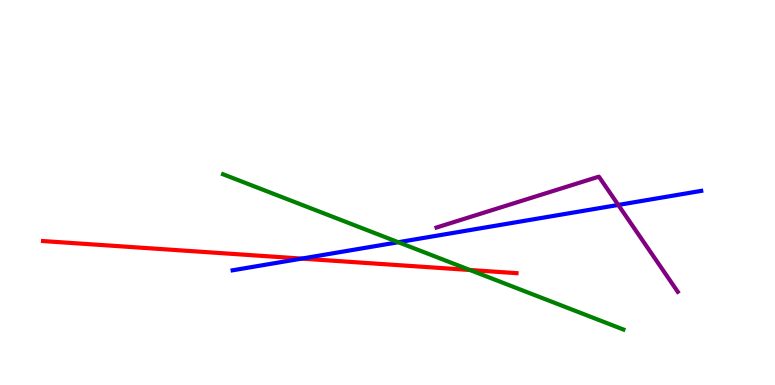[{'lines': ['blue', 'red'], 'intersections': [{'x': 3.89, 'y': 3.28}]}, {'lines': ['green', 'red'], 'intersections': [{'x': 6.06, 'y': 2.99}]}, {'lines': ['purple', 'red'], 'intersections': []}, {'lines': ['blue', 'green'], 'intersections': [{'x': 5.14, 'y': 3.71}]}, {'lines': ['blue', 'purple'], 'intersections': [{'x': 7.98, 'y': 4.68}]}, {'lines': ['green', 'purple'], 'intersections': []}]